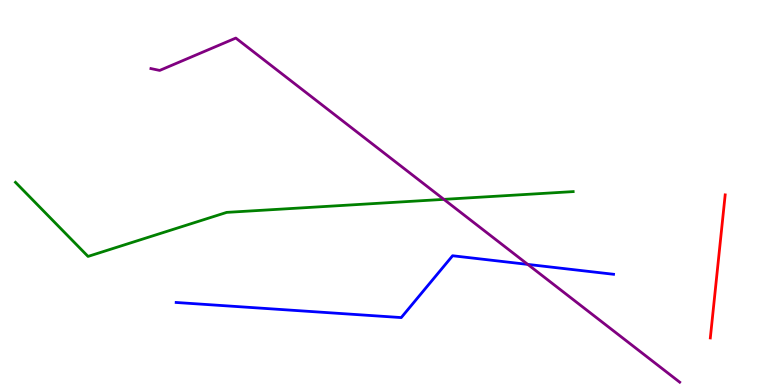[{'lines': ['blue', 'red'], 'intersections': []}, {'lines': ['green', 'red'], 'intersections': []}, {'lines': ['purple', 'red'], 'intersections': []}, {'lines': ['blue', 'green'], 'intersections': []}, {'lines': ['blue', 'purple'], 'intersections': [{'x': 6.81, 'y': 3.13}]}, {'lines': ['green', 'purple'], 'intersections': [{'x': 5.73, 'y': 4.82}]}]